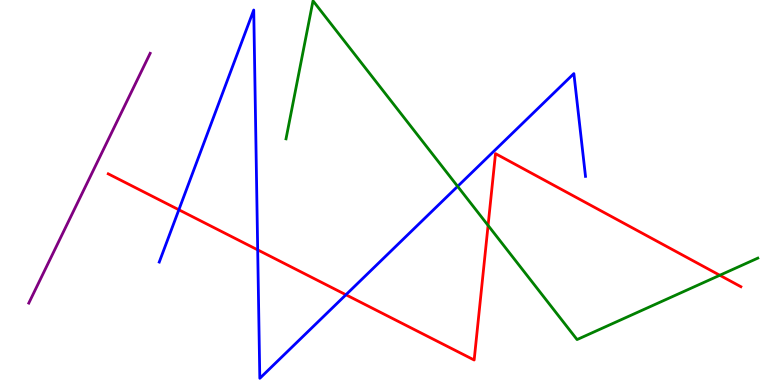[{'lines': ['blue', 'red'], 'intersections': [{'x': 2.31, 'y': 4.55}, {'x': 3.33, 'y': 3.51}, {'x': 4.46, 'y': 2.34}]}, {'lines': ['green', 'red'], 'intersections': [{'x': 6.3, 'y': 4.14}, {'x': 9.29, 'y': 2.85}]}, {'lines': ['purple', 'red'], 'intersections': []}, {'lines': ['blue', 'green'], 'intersections': [{'x': 5.91, 'y': 5.16}]}, {'lines': ['blue', 'purple'], 'intersections': []}, {'lines': ['green', 'purple'], 'intersections': []}]